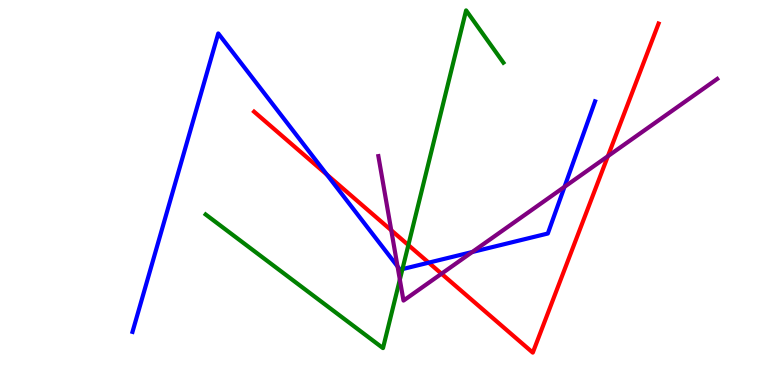[{'lines': ['blue', 'red'], 'intersections': [{'x': 4.22, 'y': 5.46}, {'x': 5.53, 'y': 3.18}]}, {'lines': ['green', 'red'], 'intersections': [{'x': 5.27, 'y': 3.63}]}, {'lines': ['purple', 'red'], 'intersections': [{'x': 5.05, 'y': 4.02}, {'x': 5.7, 'y': 2.89}, {'x': 7.84, 'y': 5.94}]}, {'lines': ['blue', 'green'], 'intersections': [{'x': 5.19, 'y': 3.01}]}, {'lines': ['blue', 'purple'], 'intersections': [{'x': 5.13, 'y': 3.08}, {'x': 6.09, 'y': 3.45}, {'x': 7.28, 'y': 5.15}]}, {'lines': ['green', 'purple'], 'intersections': [{'x': 5.16, 'y': 2.74}]}]